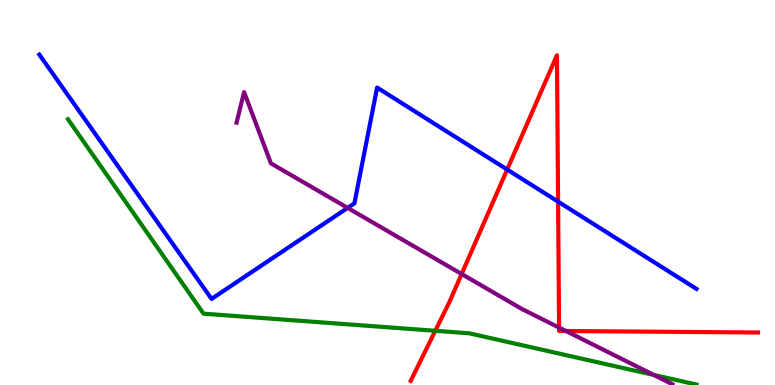[{'lines': ['blue', 'red'], 'intersections': [{'x': 6.54, 'y': 5.6}, {'x': 7.2, 'y': 4.76}]}, {'lines': ['green', 'red'], 'intersections': [{'x': 5.62, 'y': 1.41}]}, {'lines': ['purple', 'red'], 'intersections': [{'x': 5.96, 'y': 2.88}, {'x': 7.21, 'y': 1.49}, {'x': 7.3, 'y': 1.4}]}, {'lines': ['blue', 'green'], 'intersections': []}, {'lines': ['blue', 'purple'], 'intersections': [{'x': 4.49, 'y': 4.6}]}, {'lines': ['green', 'purple'], 'intersections': [{'x': 8.44, 'y': 0.261}]}]